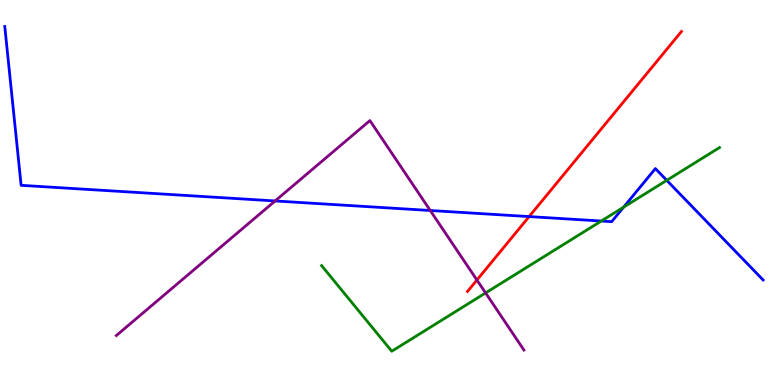[{'lines': ['blue', 'red'], 'intersections': [{'x': 6.83, 'y': 4.37}]}, {'lines': ['green', 'red'], 'intersections': []}, {'lines': ['purple', 'red'], 'intersections': [{'x': 6.15, 'y': 2.73}]}, {'lines': ['blue', 'green'], 'intersections': [{'x': 7.76, 'y': 4.26}, {'x': 8.05, 'y': 4.62}, {'x': 8.6, 'y': 5.32}]}, {'lines': ['blue', 'purple'], 'intersections': [{'x': 3.55, 'y': 4.78}, {'x': 5.55, 'y': 4.53}]}, {'lines': ['green', 'purple'], 'intersections': [{'x': 6.27, 'y': 2.39}]}]